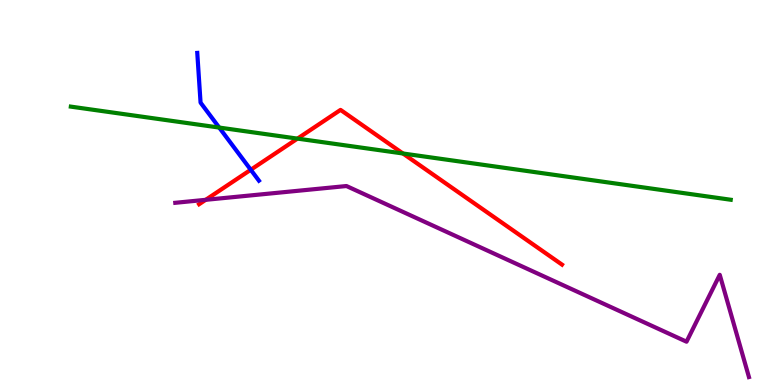[{'lines': ['blue', 'red'], 'intersections': [{'x': 3.24, 'y': 5.59}]}, {'lines': ['green', 'red'], 'intersections': [{'x': 3.84, 'y': 6.4}, {'x': 5.2, 'y': 6.01}]}, {'lines': ['purple', 'red'], 'intersections': [{'x': 2.65, 'y': 4.81}]}, {'lines': ['blue', 'green'], 'intersections': [{'x': 2.83, 'y': 6.69}]}, {'lines': ['blue', 'purple'], 'intersections': []}, {'lines': ['green', 'purple'], 'intersections': []}]